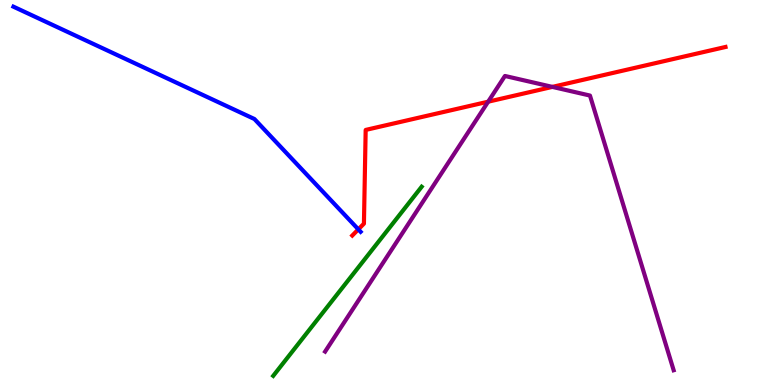[{'lines': ['blue', 'red'], 'intersections': [{'x': 4.62, 'y': 4.04}]}, {'lines': ['green', 'red'], 'intersections': []}, {'lines': ['purple', 'red'], 'intersections': [{'x': 6.3, 'y': 7.36}, {'x': 7.13, 'y': 7.74}]}, {'lines': ['blue', 'green'], 'intersections': []}, {'lines': ['blue', 'purple'], 'intersections': []}, {'lines': ['green', 'purple'], 'intersections': []}]